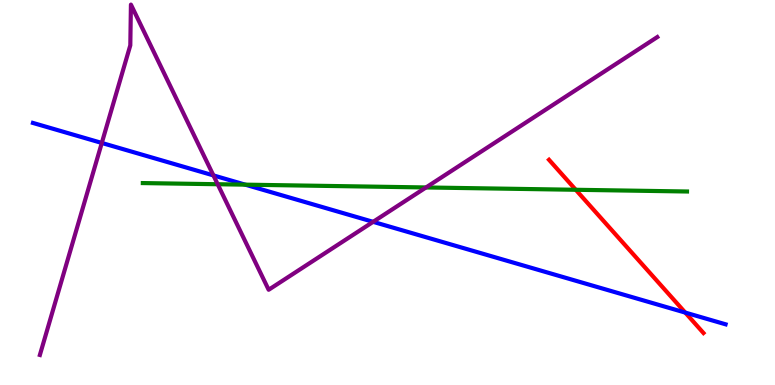[{'lines': ['blue', 'red'], 'intersections': [{'x': 8.84, 'y': 1.88}]}, {'lines': ['green', 'red'], 'intersections': [{'x': 7.43, 'y': 5.07}]}, {'lines': ['purple', 'red'], 'intersections': []}, {'lines': ['blue', 'green'], 'intersections': [{'x': 3.16, 'y': 5.2}]}, {'lines': ['blue', 'purple'], 'intersections': [{'x': 1.31, 'y': 6.29}, {'x': 2.75, 'y': 5.44}, {'x': 4.81, 'y': 4.24}]}, {'lines': ['green', 'purple'], 'intersections': [{'x': 2.81, 'y': 5.21}, {'x': 5.5, 'y': 5.13}]}]